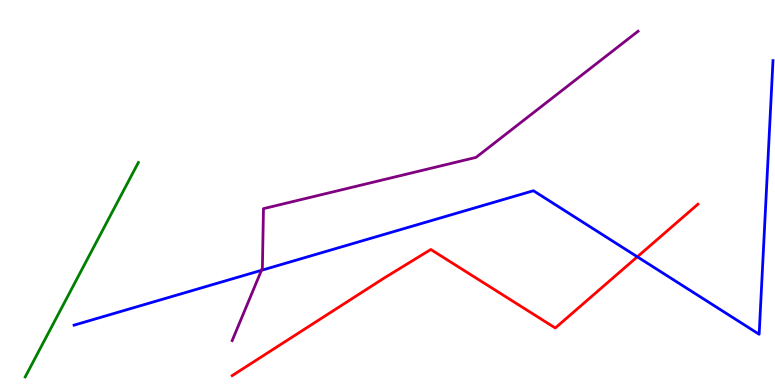[{'lines': ['blue', 'red'], 'intersections': [{'x': 8.22, 'y': 3.33}]}, {'lines': ['green', 'red'], 'intersections': []}, {'lines': ['purple', 'red'], 'intersections': []}, {'lines': ['blue', 'green'], 'intersections': []}, {'lines': ['blue', 'purple'], 'intersections': [{'x': 3.37, 'y': 2.98}]}, {'lines': ['green', 'purple'], 'intersections': []}]